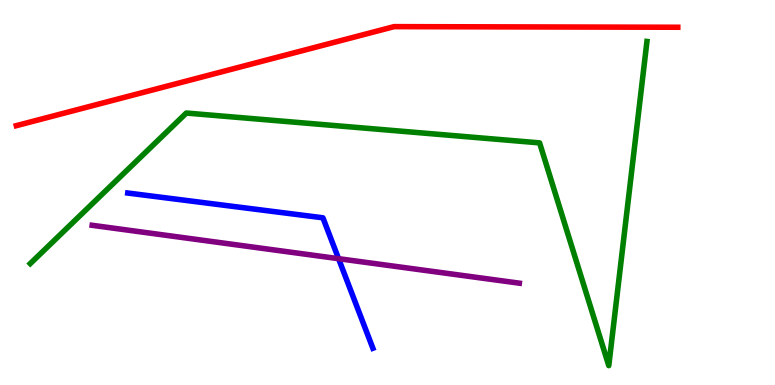[{'lines': ['blue', 'red'], 'intersections': []}, {'lines': ['green', 'red'], 'intersections': []}, {'lines': ['purple', 'red'], 'intersections': []}, {'lines': ['blue', 'green'], 'intersections': []}, {'lines': ['blue', 'purple'], 'intersections': [{'x': 4.37, 'y': 3.28}]}, {'lines': ['green', 'purple'], 'intersections': []}]